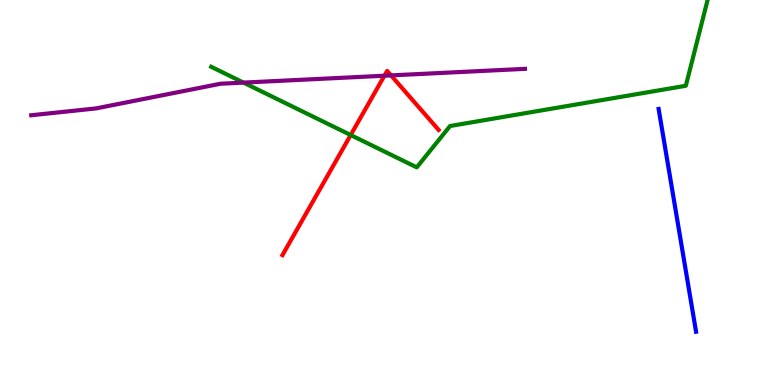[{'lines': ['blue', 'red'], 'intersections': []}, {'lines': ['green', 'red'], 'intersections': [{'x': 4.52, 'y': 6.49}]}, {'lines': ['purple', 'red'], 'intersections': [{'x': 4.96, 'y': 8.03}, {'x': 5.05, 'y': 8.04}]}, {'lines': ['blue', 'green'], 'intersections': []}, {'lines': ['blue', 'purple'], 'intersections': []}, {'lines': ['green', 'purple'], 'intersections': [{'x': 3.14, 'y': 7.85}]}]